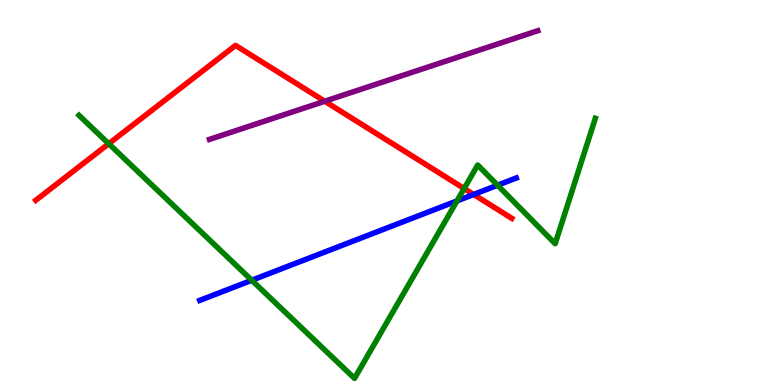[{'lines': ['blue', 'red'], 'intersections': [{'x': 6.11, 'y': 4.95}]}, {'lines': ['green', 'red'], 'intersections': [{'x': 1.4, 'y': 6.27}, {'x': 5.99, 'y': 5.1}]}, {'lines': ['purple', 'red'], 'intersections': [{'x': 4.19, 'y': 7.37}]}, {'lines': ['blue', 'green'], 'intersections': [{'x': 3.25, 'y': 2.72}, {'x': 5.9, 'y': 4.78}, {'x': 6.42, 'y': 5.19}]}, {'lines': ['blue', 'purple'], 'intersections': []}, {'lines': ['green', 'purple'], 'intersections': []}]